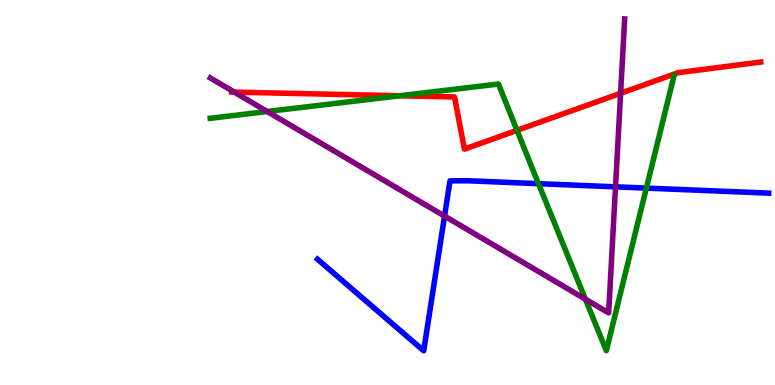[{'lines': ['blue', 'red'], 'intersections': []}, {'lines': ['green', 'red'], 'intersections': [{'x': 5.16, 'y': 7.51}, {'x': 6.67, 'y': 6.61}]}, {'lines': ['purple', 'red'], 'intersections': [{'x': 3.02, 'y': 7.61}, {'x': 8.01, 'y': 7.58}]}, {'lines': ['blue', 'green'], 'intersections': [{'x': 6.95, 'y': 5.23}, {'x': 8.34, 'y': 5.11}]}, {'lines': ['blue', 'purple'], 'intersections': [{'x': 5.74, 'y': 4.39}, {'x': 7.94, 'y': 5.15}]}, {'lines': ['green', 'purple'], 'intersections': [{'x': 3.45, 'y': 7.1}, {'x': 7.55, 'y': 2.23}]}]